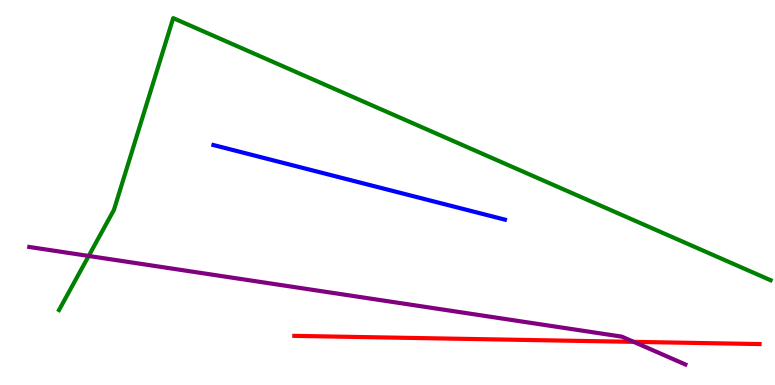[{'lines': ['blue', 'red'], 'intersections': []}, {'lines': ['green', 'red'], 'intersections': []}, {'lines': ['purple', 'red'], 'intersections': [{'x': 8.18, 'y': 1.12}]}, {'lines': ['blue', 'green'], 'intersections': []}, {'lines': ['blue', 'purple'], 'intersections': []}, {'lines': ['green', 'purple'], 'intersections': [{'x': 1.14, 'y': 3.35}]}]